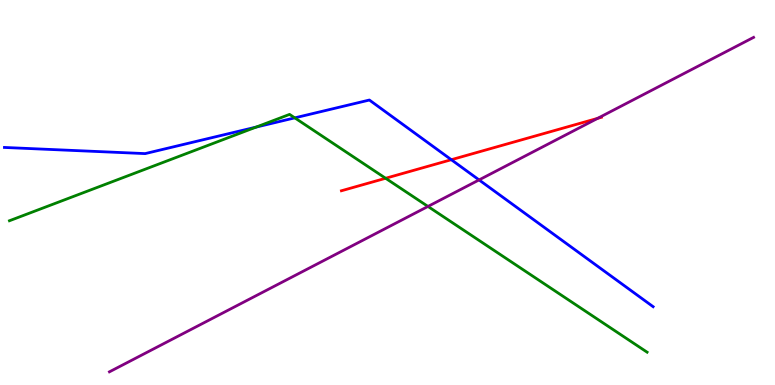[{'lines': ['blue', 'red'], 'intersections': [{'x': 5.82, 'y': 5.85}]}, {'lines': ['green', 'red'], 'intersections': [{'x': 4.98, 'y': 5.37}]}, {'lines': ['purple', 'red'], 'intersections': [{'x': 7.71, 'y': 6.93}]}, {'lines': ['blue', 'green'], 'intersections': [{'x': 3.3, 'y': 6.7}, {'x': 3.8, 'y': 6.94}]}, {'lines': ['blue', 'purple'], 'intersections': [{'x': 6.18, 'y': 5.33}]}, {'lines': ['green', 'purple'], 'intersections': [{'x': 5.52, 'y': 4.64}]}]